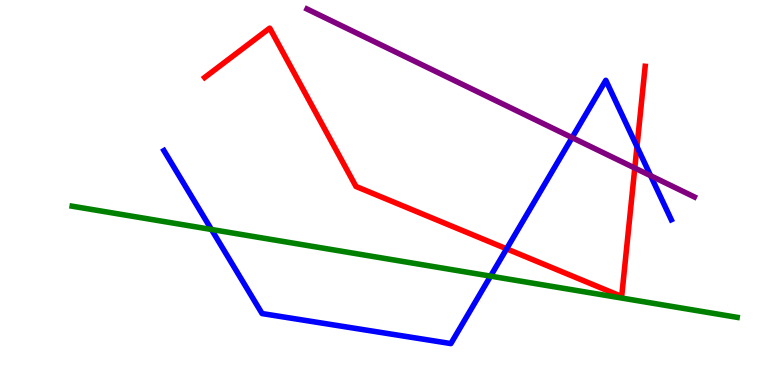[{'lines': ['blue', 'red'], 'intersections': [{'x': 6.54, 'y': 3.54}, {'x': 8.22, 'y': 6.19}]}, {'lines': ['green', 'red'], 'intersections': []}, {'lines': ['purple', 'red'], 'intersections': [{'x': 8.19, 'y': 5.64}]}, {'lines': ['blue', 'green'], 'intersections': [{'x': 2.73, 'y': 4.04}, {'x': 6.33, 'y': 2.83}]}, {'lines': ['blue', 'purple'], 'intersections': [{'x': 7.38, 'y': 6.43}, {'x': 8.4, 'y': 5.44}]}, {'lines': ['green', 'purple'], 'intersections': []}]